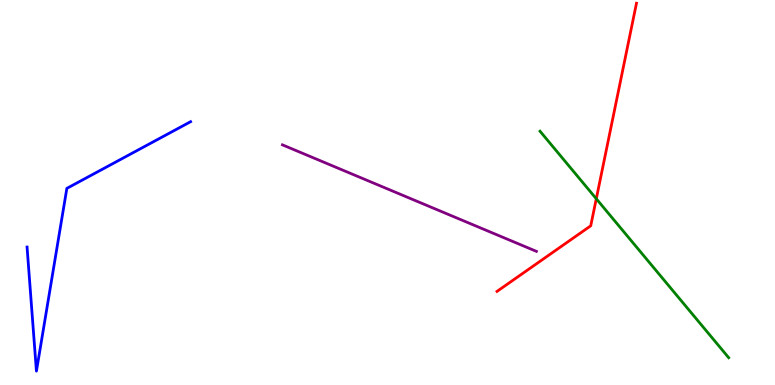[{'lines': ['blue', 'red'], 'intersections': []}, {'lines': ['green', 'red'], 'intersections': [{'x': 7.69, 'y': 4.84}]}, {'lines': ['purple', 'red'], 'intersections': []}, {'lines': ['blue', 'green'], 'intersections': []}, {'lines': ['blue', 'purple'], 'intersections': []}, {'lines': ['green', 'purple'], 'intersections': []}]